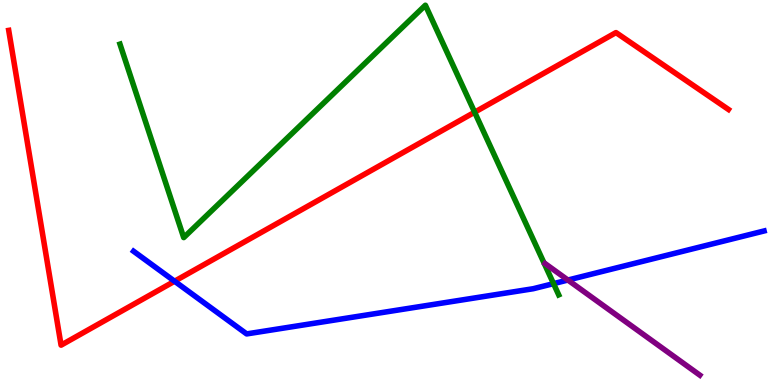[{'lines': ['blue', 'red'], 'intersections': [{'x': 2.25, 'y': 2.7}]}, {'lines': ['green', 'red'], 'intersections': [{'x': 6.12, 'y': 7.09}]}, {'lines': ['purple', 'red'], 'intersections': []}, {'lines': ['blue', 'green'], 'intersections': [{'x': 7.14, 'y': 2.63}]}, {'lines': ['blue', 'purple'], 'intersections': [{'x': 7.33, 'y': 2.73}]}, {'lines': ['green', 'purple'], 'intersections': []}]